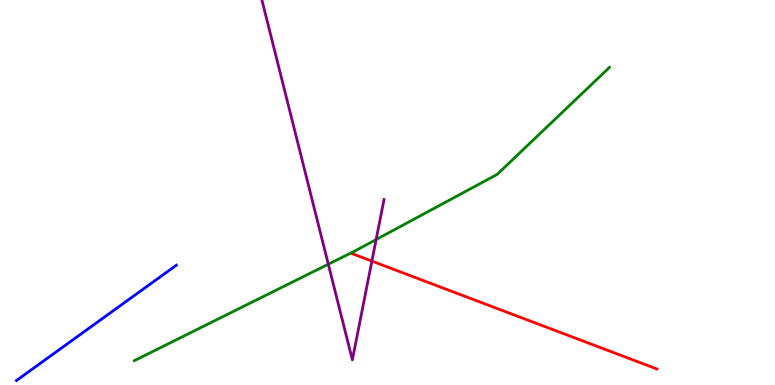[{'lines': ['blue', 'red'], 'intersections': []}, {'lines': ['green', 'red'], 'intersections': []}, {'lines': ['purple', 'red'], 'intersections': [{'x': 4.8, 'y': 3.22}]}, {'lines': ['blue', 'green'], 'intersections': []}, {'lines': ['blue', 'purple'], 'intersections': []}, {'lines': ['green', 'purple'], 'intersections': [{'x': 4.24, 'y': 3.14}, {'x': 4.85, 'y': 3.78}]}]